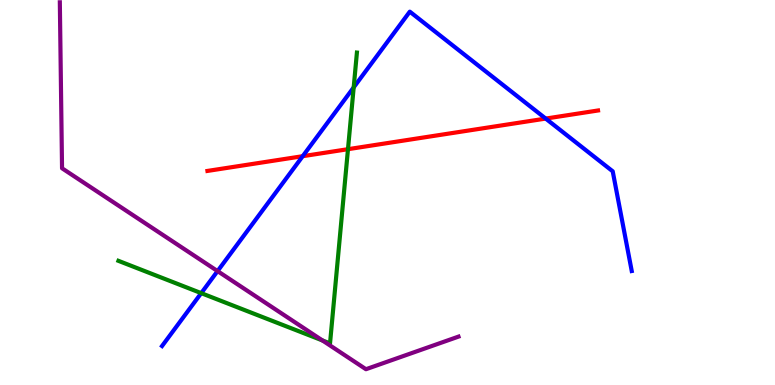[{'lines': ['blue', 'red'], 'intersections': [{'x': 3.91, 'y': 5.94}, {'x': 7.04, 'y': 6.92}]}, {'lines': ['green', 'red'], 'intersections': [{'x': 4.49, 'y': 6.13}]}, {'lines': ['purple', 'red'], 'intersections': []}, {'lines': ['blue', 'green'], 'intersections': [{'x': 2.6, 'y': 2.39}, {'x': 4.56, 'y': 7.73}]}, {'lines': ['blue', 'purple'], 'intersections': [{'x': 2.81, 'y': 2.96}]}, {'lines': ['green', 'purple'], 'intersections': [{'x': 4.16, 'y': 1.16}]}]